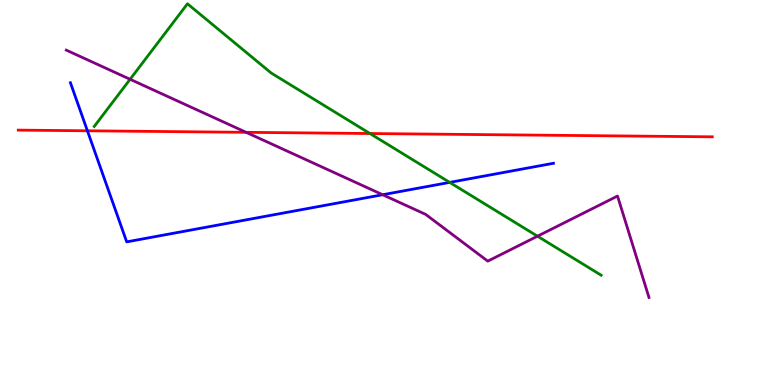[{'lines': ['blue', 'red'], 'intersections': [{'x': 1.13, 'y': 6.6}]}, {'lines': ['green', 'red'], 'intersections': [{'x': 4.77, 'y': 6.53}]}, {'lines': ['purple', 'red'], 'intersections': [{'x': 3.18, 'y': 6.56}]}, {'lines': ['blue', 'green'], 'intersections': [{'x': 5.8, 'y': 5.26}]}, {'lines': ['blue', 'purple'], 'intersections': [{'x': 4.94, 'y': 4.94}]}, {'lines': ['green', 'purple'], 'intersections': [{'x': 1.68, 'y': 7.94}, {'x': 6.94, 'y': 3.86}]}]